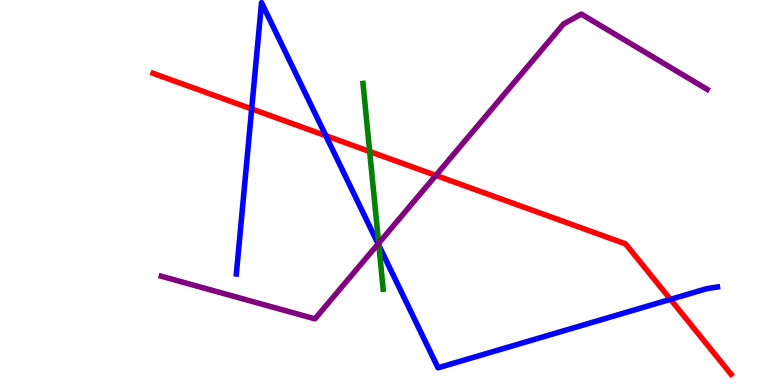[{'lines': ['blue', 'red'], 'intersections': [{'x': 3.25, 'y': 7.17}, {'x': 4.2, 'y': 6.48}, {'x': 8.65, 'y': 2.22}]}, {'lines': ['green', 'red'], 'intersections': [{'x': 4.77, 'y': 6.06}]}, {'lines': ['purple', 'red'], 'intersections': [{'x': 5.62, 'y': 5.44}]}, {'lines': ['blue', 'green'], 'intersections': [{'x': 4.89, 'y': 3.63}]}, {'lines': ['blue', 'purple'], 'intersections': [{'x': 4.88, 'y': 3.67}]}, {'lines': ['green', 'purple'], 'intersections': [{'x': 4.89, 'y': 3.68}]}]